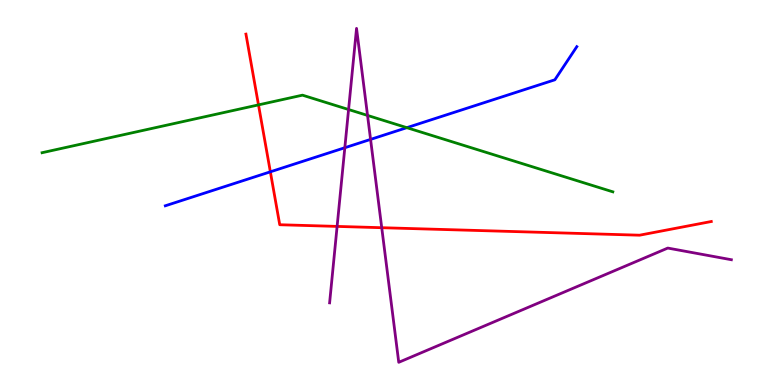[{'lines': ['blue', 'red'], 'intersections': [{'x': 3.49, 'y': 5.54}]}, {'lines': ['green', 'red'], 'intersections': [{'x': 3.34, 'y': 7.28}]}, {'lines': ['purple', 'red'], 'intersections': [{'x': 4.35, 'y': 4.12}, {'x': 4.93, 'y': 4.09}]}, {'lines': ['blue', 'green'], 'intersections': [{'x': 5.25, 'y': 6.68}]}, {'lines': ['blue', 'purple'], 'intersections': [{'x': 4.45, 'y': 6.16}, {'x': 4.78, 'y': 6.38}]}, {'lines': ['green', 'purple'], 'intersections': [{'x': 4.5, 'y': 7.16}, {'x': 4.74, 'y': 7.0}]}]